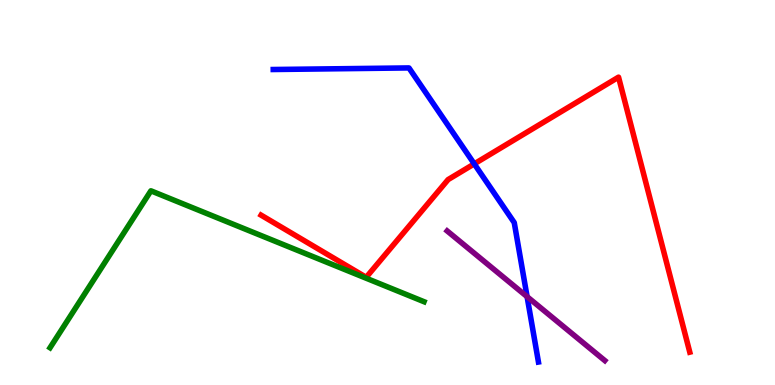[{'lines': ['blue', 'red'], 'intersections': [{'x': 6.12, 'y': 5.74}]}, {'lines': ['green', 'red'], 'intersections': []}, {'lines': ['purple', 'red'], 'intersections': []}, {'lines': ['blue', 'green'], 'intersections': []}, {'lines': ['blue', 'purple'], 'intersections': [{'x': 6.8, 'y': 2.29}]}, {'lines': ['green', 'purple'], 'intersections': []}]